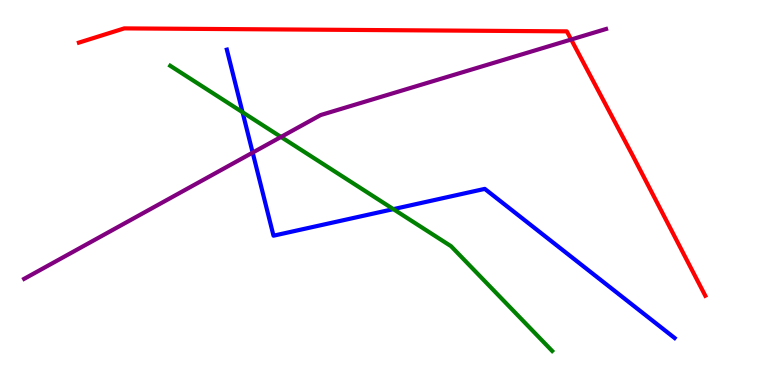[{'lines': ['blue', 'red'], 'intersections': []}, {'lines': ['green', 'red'], 'intersections': []}, {'lines': ['purple', 'red'], 'intersections': [{'x': 7.37, 'y': 8.97}]}, {'lines': ['blue', 'green'], 'intersections': [{'x': 3.13, 'y': 7.08}, {'x': 5.08, 'y': 4.57}]}, {'lines': ['blue', 'purple'], 'intersections': [{'x': 3.26, 'y': 6.04}]}, {'lines': ['green', 'purple'], 'intersections': [{'x': 3.63, 'y': 6.44}]}]